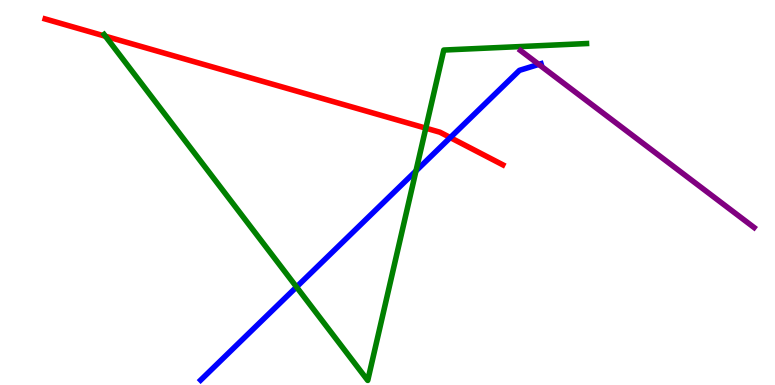[{'lines': ['blue', 'red'], 'intersections': [{'x': 5.81, 'y': 6.43}]}, {'lines': ['green', 'red'], 'intersections': [{'x': 1.36, 'y': 9.06}, {'x': 5.49, 'y': 6.67}]}, {'lines': ['purple', 'red'], 'intersections': []}, {'lines': ['blue', 'green'], 'intersections': [{'x': 3.83, 'y': 2.55}, {'x': 5.37, 'y': 5.56}]}, {'lines': ['blue', 'purple'], 'intersections': [{'x': 6.95, 'y': 8.33}]}, {'lines': ['green', 'purple'], 'intersections': []}]